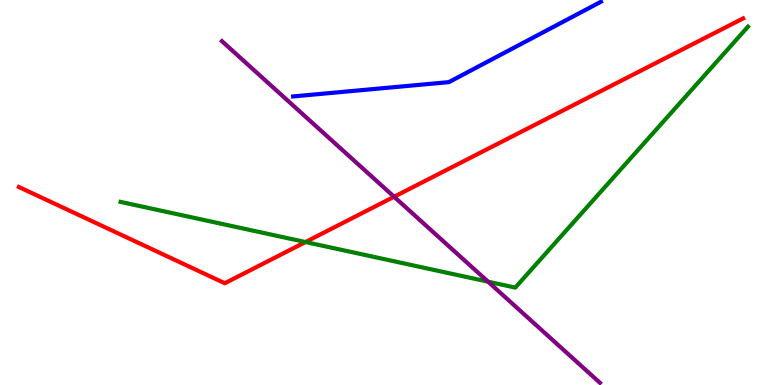[{'lines': ['blue', 'red'], 'intersections': []}, {'lines': ['green', 'red'], 'intersections': [{'x': 3.94, 'y': 3.71}]}, {'lines': ['purple', 'red'], 'intersections': [{'x': 5.09, 'y': 4.89}]}, {'lines': ['blue', 'green'], 'intersections': []}, {'lines': ['blue', 'purple'], 'intersections': []}, {'lines': ['green', 'purple'], 'intersections': [{'x': 6.3, 'y': 2.68}]}]